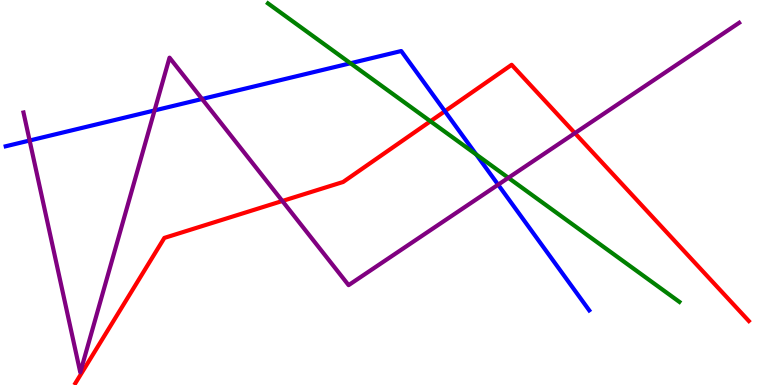[{'lines': ['blue', 'red'], 'intersections': [{'x': 5.74, 'y': 7.11}]}, {'lines': ['green', 'red'], 'intersections': [{'x': 5.55, 'y': 6.85}]}, {'lines': ['purple', 'red'], 'intersections': [{'x': 3.64, 'y': 4.78}, {'x': 7.42, 'y': 6.54}]}, {'lines': ['blue', 'green'], 'intersections': [{'x': 4.52, 'y': 8.36}, {'x': 6.15, 'y': 5.99}]}, {'lines': ['blue', 'purple'], 'intersections': [{'x': 0.382, 'y': 6.35}, {'x': 1.99, 'y': 7.13}, {'x': 2.61, 'y': 7.43}, {'x': 6.43, 'y': 5.2}]}, {'lines': ['green', 'purple'], 'intersections': [{'x': 6.56, 'y': 5.38}]}]